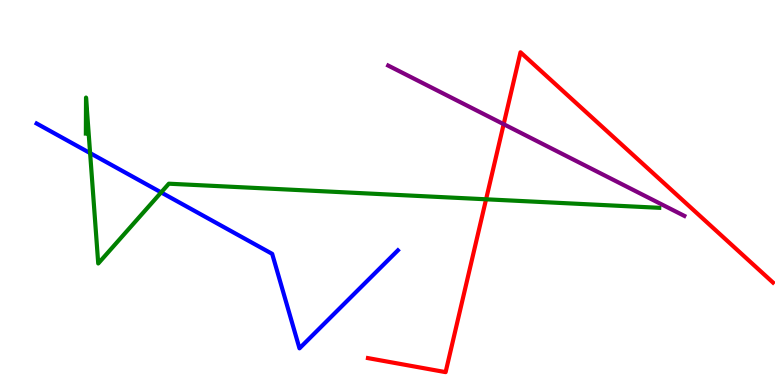[{'lines': ['blue', 'red'], 'intersections': []}, {'lines': ['green', 'red'], 'intersections': [{'x': 6.27, 'y': 4.82}]}, {'lines': ['purple', 'red'], 'intersections': [{'x': 6.5, 'y': 6.77}]}, {'lines': ['blue', 'green'], 'intersections': [{'x': 1.16, 'y': 6.02}, {'x': 2.08, 'y': 5.0}]}, {'lines': ['blue', 'purple'], 'intersections': []}, {'lines': ['green', 'purple'], 'intersections': []}]